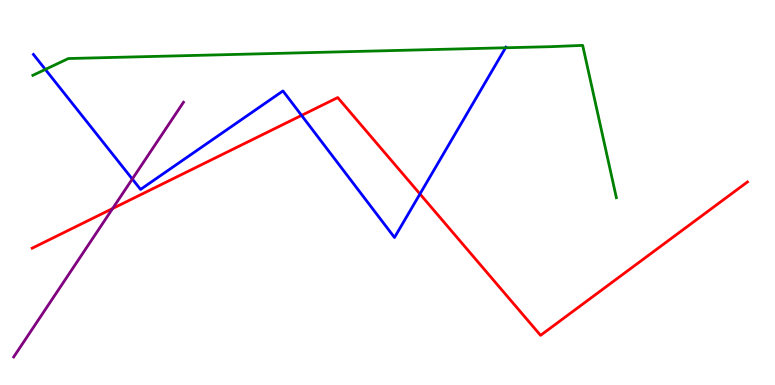[{'lines': ['blue', 'red'], 'intersections': [{'x': 3.89, 'y': 7.0}, {'x': 5.42, 'y': 4.96}]}, {'lines': ['green', 'red'], 'intersections': []}, {'lines': ['purple', 'red'], 'intersections': [{'x': 1.45, 'y': 4.58}]}, {'lines': ['blue', 'green'], 'intersections': [{'x': 0.585, 'y': 8.2}, {'x': 6.52, 'y': 8.76}]}, {'lines': ['blue', 'purple'], 'intersections': [{'x': 1.71, 'y': 5.35}]}, {'lines': ['green', 'purple'], 'intersections': []}]